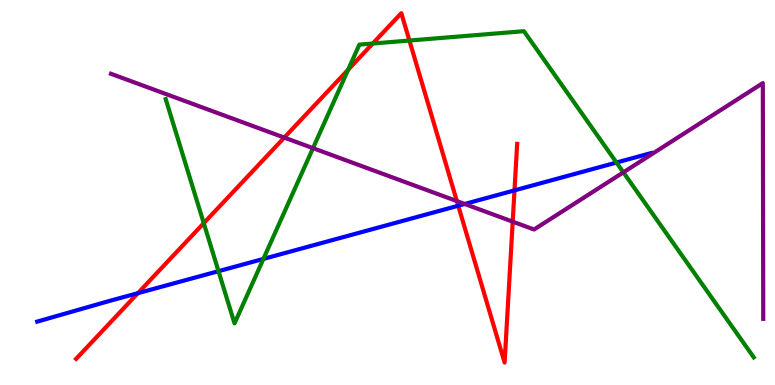[{'lines': ['blue', 'red'], 'intersections': [{'x': 1.78, 'y': 2.39}, {'x': 5.91, 'y': 4.66}, {'x': 6.64, 'y': 5.06}]}, {'lines': ['green', 'red'], 'intersections': [{'x': 2.63, 'y': 4.2}, {'x': 4.49, 'y': 8.19}, {'x': 4.81, 'y': 8.87}, {'x': 5.28, 'y': 8.95}]}, {'lines': ['purple', 'red'], 'intersections': [{'x': 3.67, 'y': 6.43}, {'x': 5.9, 'y': 4.78}, {'x': 6.62, 'y': 4.24}]}, {'lines': ['blue', 'green'], 'intersections': [{'x': 2.82, 'y': 2.96}, {'x': 3.4, 'y': 3.27}, {'x': 7.95, 'y': 5.78}]}, {'lines': ['blue', 'purple'], 'intersections': [{'x': 6.0, 'y': 4.7}]}, {'lines': ['green', 'purple'], 'intersections': [{'x': 4.04, 'y': 6.15}, {'x': 8.04, 'y': 5.52}]}]